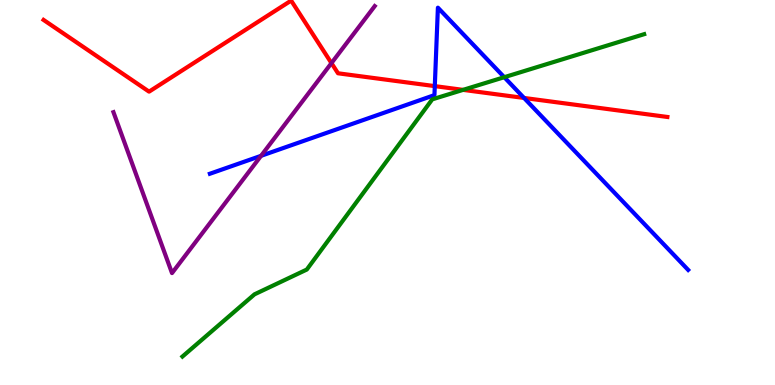[{'lines': ['blue', 'red'], 'intersections': [{'x': 5.61, 'y': 7.76}, {'x': 6.76, 'y': 7.46}]}, {'lines': ['green', 'red'], 'intersections': [{'x': 5.98, 'y': 7.67}]}, {'lines': ['purple', 'red'], 'intersections': [{'x': 4.28, 'y': 8.36}]}, {'lines': ['blue', 'green'], 'intersections': [{'x': 6.51, 'y': 7.99}]}, {'lines': ['blue', 'purple'], 'intersections': [{'x': 3.37, 'y': 5.95}]}, {'lines': ['green', 'purple'], 'intersections': []}]